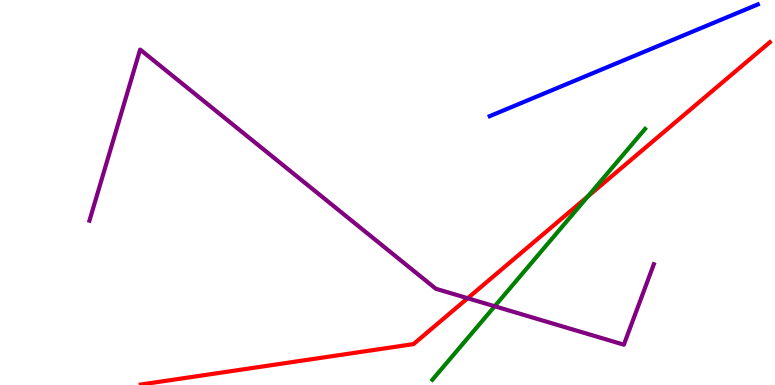[{'lines': ['blue', 'red'], 'intersections': []}, {'lines': ['green', 'red'], 'intersections': [{'x': 7.58, 'y': 4.9}]}, {'lines': ['purple', 'red'], 'intersections': [{'x': 6.03, 'y': 2.25}]}, {'lines': ['blue', 'green'], 'intersections': []}, {'lines': ['blue', 'purple'], 'intersections': []}, {'lines': ['green', 'purple'], 'intersections': [{'x': 6.38, 'y': 2.05}]}]